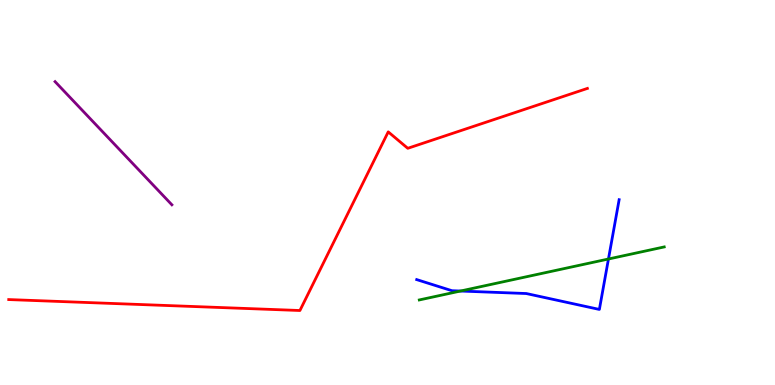[{'lines': ['blue', 'red'], 'intersections': []}, {'lines': ['green', 'red'], 'intersections': []}, {'lines': ['purple', 'red'], 'intersections': []}, {'lines': ['blue', 'green'], 'intersections': [{'x': 5.94, 'y': 2.44}, {'x': 7.85, 'y': 3.27}]}, {'lines': ['blue', 'purple'], 'intersections': []}, {'lines': ['green', 'purple'], 'intersections': []}]